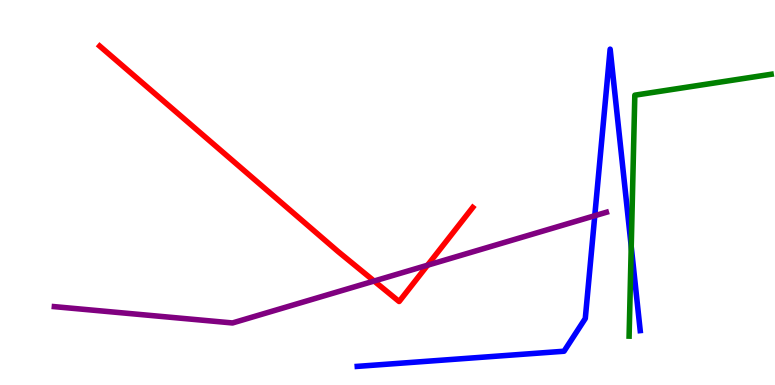[{'lines': ['blue', 'red'], 'intersections': []}, {'lines': ['green', 'red'], 'intersections': []}, {'lines': ['purple', 'red'], 'intersections': [{'x': 4.83, 'y': 2.7}, {'x': 5.52, 'y': 3.11}]}, {'lines': ['blue', 'green'], 'intersections': [{'x': 8.14, 'y': 3.6}]}, {'lines': ['blue', 'purple'], 'intersections': [{'x': 7.67, 'y': 4.4}]}, {'lines': ['green', 'purple'], 'intersections': []}]